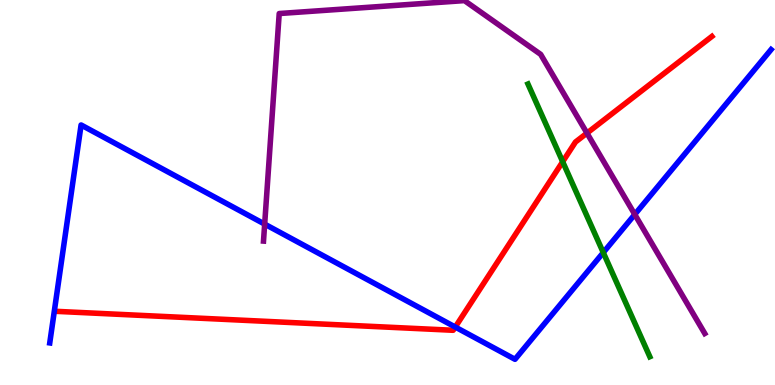[{'lines': ['blue', 'red'], 'intersections': [{'x': 5.87, 'y': 1.51}]}, {'lines': ['green', 'red'], 'intersections': [{'x': 7.26, 'y': 5.8}]}, {'lines': ['purple', 'red'], 'intersections': [{'x': 7.57, 'y': 6.54}]}, {'lines': ['blue', 'green'], 'intersections': [{'x': 7.78, 'y': 3.44}]}, {'lines': ['blue', 'purple'], 'intersections': [{'x': 3.42, 'y': 4.18}, {'x': 8.19, 'y': 4.43}]}, {'lines': ['green', 'purple'], 'intersections': []}]